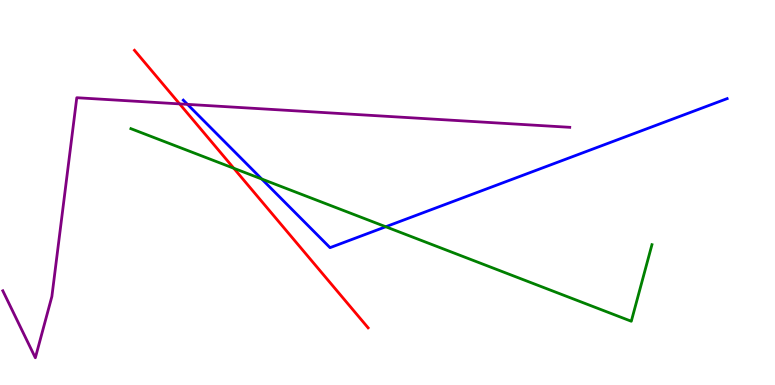[{'lines': ['blue', 'red'], 'intersections': []}, {'lines': ['green', 'red'], 'intersections': [{'x': 3.02, 'y': 5.63}]}, {'lines': ['purple', 'red'], 'intersections': [{'x': 2.32, 'y': 7.3}]}, {'lines': ['blue', 'green'], 'intersections': [{'x': 3.38, 'y': 5.35}, {'x': 4.98, 'y': 4.11}]}, {'lines': ['blue', 'purple'], 'intersections': [{'x': 2.42, 'y': 7.29}]}, {'lines': ['green', 'purple'], 'intersections': []}]